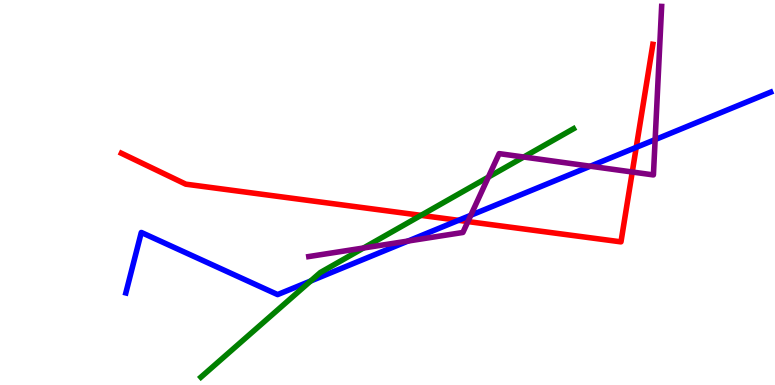[{'lines': ['blue', 'red'], 'intersections': [{'x': 5.92, 'y': 4.28}, {'x': 8.21, 'y': 6.17}]}, {'lines': ['green', 'red'], 'intersections': [{'x': 5.43, 'y': 4.41}]}, {'lines': ['purple', 'red'], 'intersections': [{'x': 6.04, 'y': 4.24}, {'x': 8.16, 'y': 5.53}]}, {'lines': ['blue', 'green'], 'intersections': [{'x': 4.01, 'y': 2.7}]}, {'lines': ['blue', 'purple'], 'intersections': [{'x': 5.26, 'y': 3.74}, {'x': 6.07, 'y': 4.41}, {'x': 7.62, 'y': 5.68}, {'x': 8.45, 'y': 6.37}]}, {'lines': ['green', 'purple'], 'intersections': [{'x': 4.69, 'y': 3.56}, {'x': 6.3, 'y': 5.4}, {'x': 6.76, 'y': 5.92}]}]